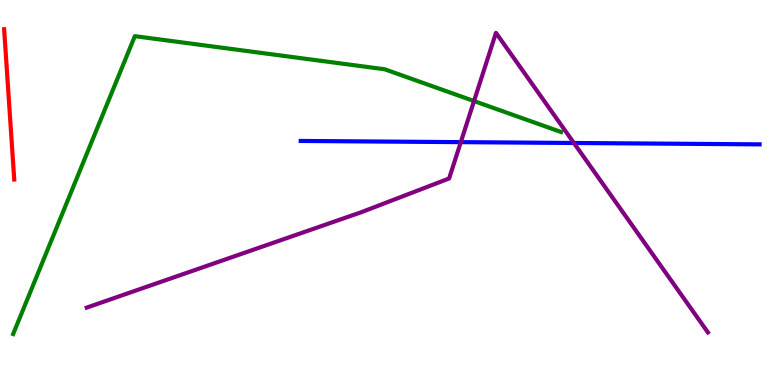[{'lines': ['blue', 'red'], 'intersections': []}, {'lines': ['green', 'red'], 'intersections': []}, {'lines': ['purple', 'red'], 'intersections': []}, {'lines': ['blue', 'green'], 'intersections': []}, {'lines': ['blue', 'purple'], 'intersections': [{'x': 5.95, 'y': 6.31}, {'x': 7.41, 'y': 6.29}]}, {'lines': ['green', 'purple'], 'intersections': [{'x': 6.12, 'y': 7.38}]}]